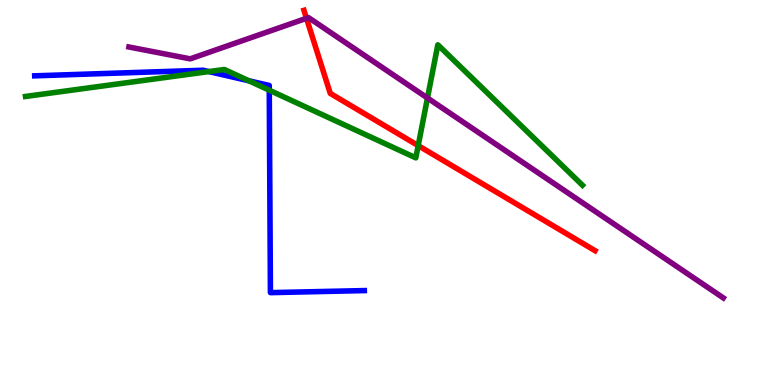[{'lines': ['blue', 'red'], 'intersections': []}, {'lines': ['green', 'red'], 'intersections': [{'x': 5.4, 'y': 6.22}]}, {'lines': ['purple', 'red'], 'intersections': [{'x': 3.95, 'y': 9.52}]}, {'lines': ['blue', 'green'], 'intersections': [{'x': 2.7, 'y': 8.14}, {'x': 3.21, 'y': 7.9}, {'x': 3.47, 'y': 7.66}]}, {'lines': ['blue', 'purple'], 'intersections': []}, {'lines': ['green', 'purple'], 'intersections': [{'x': 5.52, 'y': 7.45}]}]